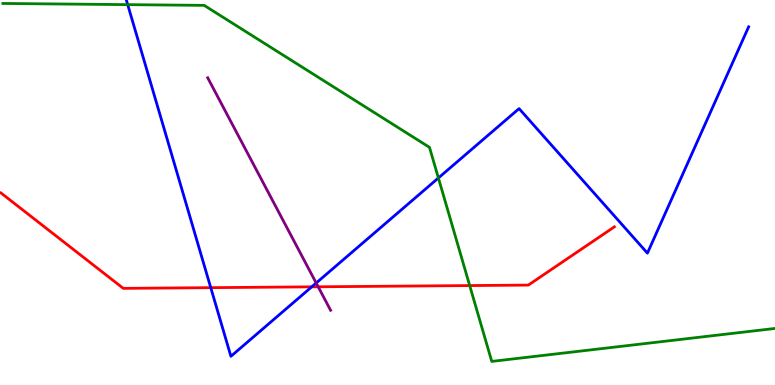[{'lines': ['blue', 'red'], 'intersections': [{'x': 2.72, 'y': 2.53}, {'x': 4.02, 'y': 2.55}]}, {'lines': ['green', 'red'], 'intersections': [{'x': 6.06, 'y': 2.58}]}, {'lines': ['purple', 'red'], 'intersections': [{'x': 4.11, 'y': 2.55}]}, {'lines': ['blue', 'green'], 'intersections': [{'x': 1.65, 'y': 9.88}, {'x': 5.66, 'y': 5.38}]}, {'lines': ['blue', 'purple'], 'intersections': [{'x': 4.08, 'y': 2.65}]}, {'lines': ['green', 'purple'], 'intersections': []}]